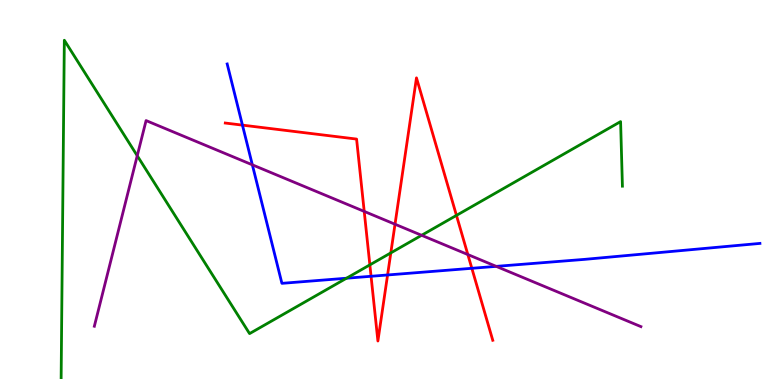[{'lines': ['blue', 'red'], 'intersections': [{'x': 3.13, 'y': 6.75}, {'x': 4.79, 'y': 2.82}, {'x': 5.0, 'y': 2.86}, {'x': 6.09, 'y': 3.03}]}, {'lines': ['green', 'red'], 'intersections': [{'x': 4.77, 'y': 3.12}, {'x': 5.04, 'y': 3.43}, {'x': 5.89, 'y': 4.41}]}, {'lines': ['purple', 'red'], 'intersections': [{'x': 4.7, 'y': 4.51}, {'x': 5.1, 'y': 4.18}, {'x': 6.04, 'y': 3.39}]}, {'lines': ['blue', 'green'], 'intersections': [{'x': 4.47, 'y': 2.77}]}, {'lines': ['blue', 'purple'], 'intersections': [{'x': 3.26, 'y': 5.72}, {'x': 6.4, 'y': 3.08}]}, {'lines': ['green', 'purple'], 'intersections': [{'x': 1.77, 'y': 5.96}, {'x': 5.44, 'y': 3.89}]}]